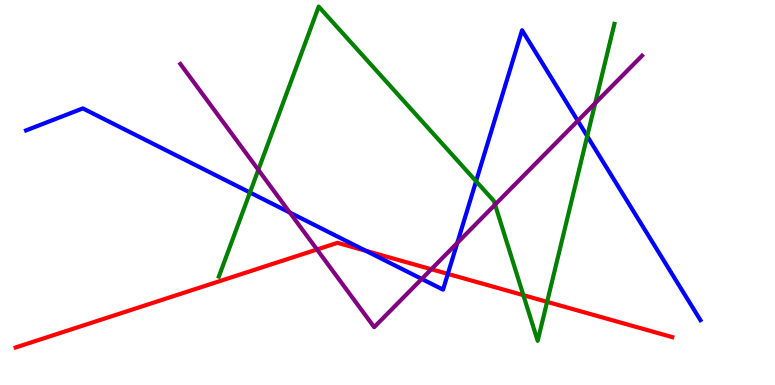[{'lines': ['blue', 'red'], 'intersections': [{'x': 4.72, 'y': 3.49}, {'x': 5.78, 'y': 2.89}]}, {'lines': ['green', 'red'], 'intersections': [{'x': 6.75, 'y': 2.33}, {'x': 7.06, 'y': 2.16}]}, {'lines': ['purple', 'red'], 'intersections': [{'x': 4.09, 'y': 3.52}, {'x': 5.57, 'y': 3.01}]}, {'lines': ['blue', 'green'], 'intersections': [{'x': 3.23, 'y': 5.0}, {'x': 6.14, 'y': 5.29}, {'x': 7.58, 'y': 6.46}]}, {'lines': ['blue', 'purple'], 'intersections': [{'x': 3.74, 'y': 4.48}, {'x': 5.44, 'y': 2.75}, {'x': 5.9, 'y': 3.69}, {'x': 7.46, 'y': 6.86}]}, {'lines': ['green', 'purple'], 'intersections': [{'x': 3.33, 'y': 5.59}, {'x': 6.39, 'y': 4.68}, {'x': 7.68, 'y': 7.32}]}]